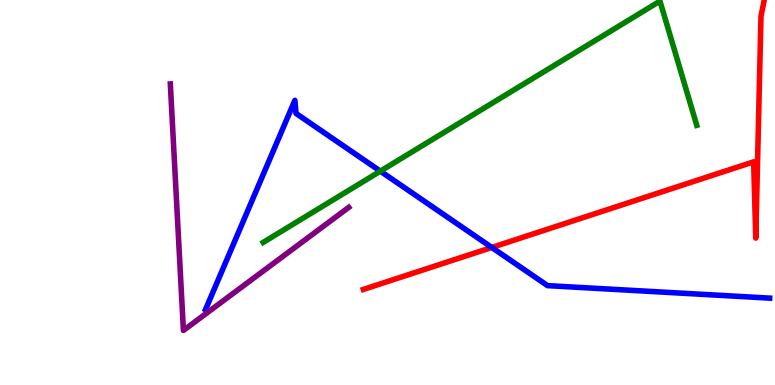[{'lines': ['blue', 'red'], 'intersections': [{'x': 6.35, 'y': 3.57}]}, {'lines': ['green', 'red'], 'intersections': []}, {'lines': ['purple', 'red'], 'intersections': []}, {'lines': ['blue', 'green'], 'intersections': [{'x': 4.91, 'y': 5.55}]}, {'lines': ['blue', 'purple'], 'intersections': []}, {'lines': ['green', 'purple'], 'intersections': []}]